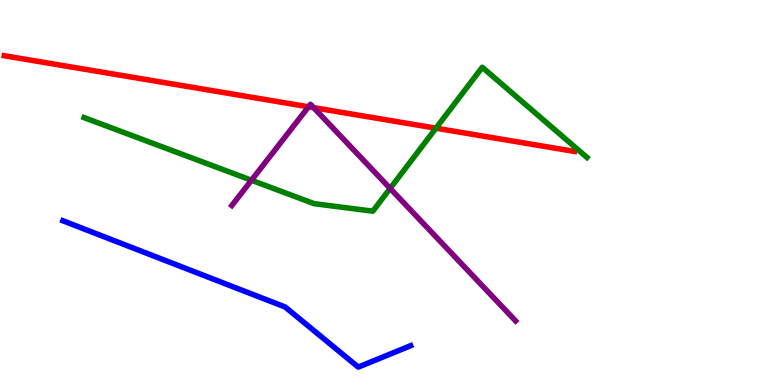[{'lines': ['blue', 'red'], 'intersections': []}, {'lines': ['green', 'red'], 'intersections': [{'x': 5.63, 'y': 6.67}]}, {'lines': ['purple', 'red'], 'intersections': [{'x': 3.98, 'y': 7.23}, {'x': 4.05, 'y': 7.2}]}, {'lines': ['blue', 'green'], 'intersections': []}, {'lines': ['blue', 'purple'], 'intersections': []}, {'lines': ['green', 'purple'], 'intersections': [{'x': 3.24, 'y': 5.32}, {'x': 5.03, 'y': 5.11}]}]